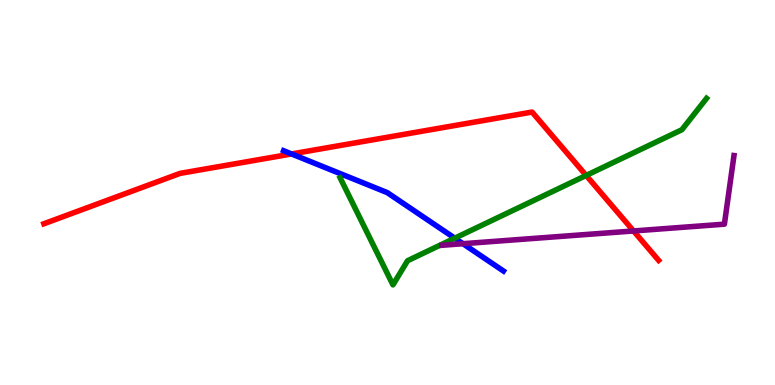[{'lines': ['blue', 'red'], 'intersections': [{'x': 3.76, 'y': 6.0}]}, {'lines': ['green', 'red'], 'intersections': [{'x': 7.56, 'y': 5.44}]}, {'lines': ['purple', 'red'], 'intersections': [{'x': 8.17, 'y': 4.0}]}, {'lines': ['blue', 'green'], 'intersections': [{'x': 5.87, 'y': 3.81}]}, {'lines': ['blue', 'purple'], 'intersections': [{'x': 5.97, 'y': 3.67}]}, {'lines': ['green', 'purple'], 'intersections': []}]